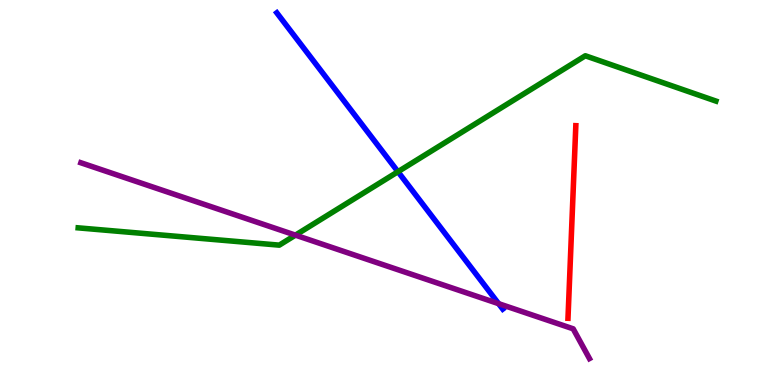[{'lines': ['blue', 'red'], 'intersections': []}, {'lines': ['green', 'red'], 'intersections': []}, {'lines': ['purple', 'red'], 'intersections': []}, {'lines': ['blue', 'green'], 'intersections': [{'x': 5.14, 'y': 5.54}]}, {'lines': ['blue', 'purple'], 'intersections': [{'x': 6.43, 'y': 2.11}]}, {'lines': ['green', 'purple'], 'intersections': [{'x': 3.81, 'y': 3.89}]}]